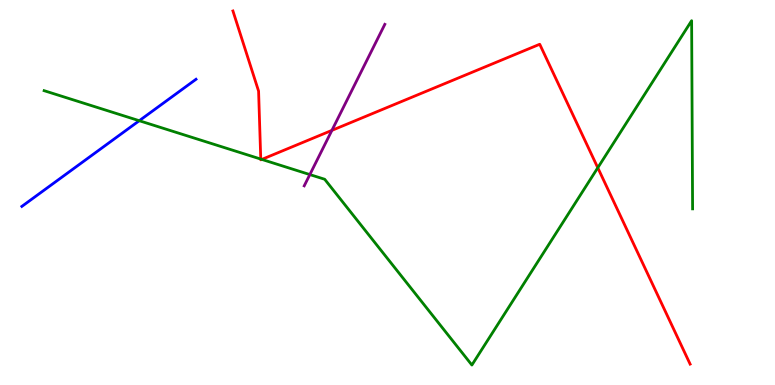[{'lines': ['blue', 'red'], 'intersections': []}, {'lines': ['green', 'red'], 'intersections': [{'x': 3.36, 'y': 5.87}, {'x': 3.38, 'y': 5.86}, {'x': 7.71, 'y': 5.64}]}, {'lines': ['purple', 'red'], 'intersections': [{'x': 4.28, 'y': 6.61}]}, {'lines': ['blue', 'green'], 'intersections': [{'x': 1.8, 'y': 6.86}]}, {'lines': ['blue', 'purple'], 'intersections': []}, {'lines': ['green', 'purple'], 'intersections': [{'x': 4.0, 'y': 5.47}]}]